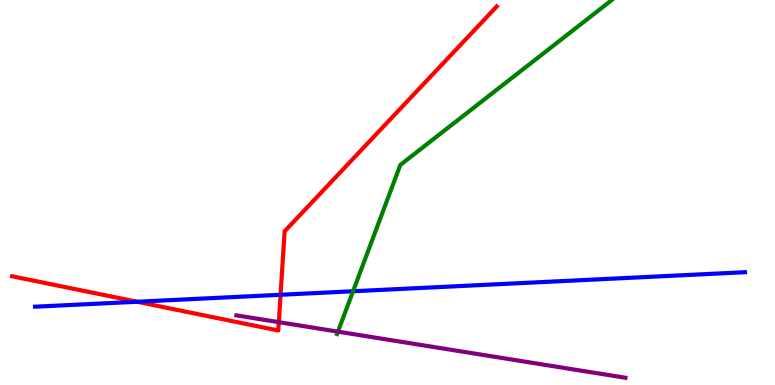[{'lines': ['blue', 'red'], 'intersections': [{'x': 1.77, 'y': 2.16}, {'x': 3.62, 'y': 2.34}]}, {'lines': ['green', 'red'], 'intersections': []}, {'lines': ['purple', 'red'], 'intersections': [{'x': 3.6, 'y': 1.63}]}, {'lines': ['blue', 'green'], 'intersections': [{'x': 4.56, 'y': 2.44}]}, {'lines': ['blue', 'purple'], 'intersections': []}, {'lines': ['green', 'purple'], 'intersections': [{'x': 4.36, 'y': 1.39}]}]